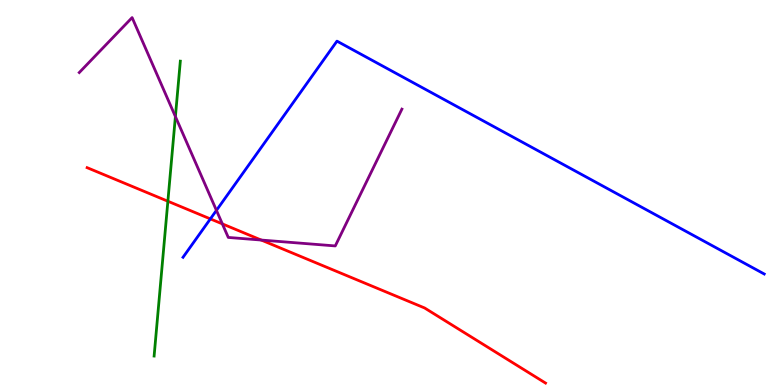[{'lines': ['blue', 'red'], 'intersections': [{'x': 2.71, 'y': 4.31}]}, {'lines': ['green', 'red'], 'intersections': [{'x': 2.17, 'y': 4.77}]}, {'lines': ['purple', 'red'], 'intersections': [{'x': 2.87, 'y': 4.18}, {'x': 3.37, 'y': 3.76}]}, {'lines': ['blue', 'green'], 'intersections': []}, {'lines': ['blue', 'purple'], 'intersections': [{'x': 2.79, 'y': 4.54}]}, {'lines': ['green', 'purple'], 'intersections': [{'x': 2.26, 'y': 6.97}]}]